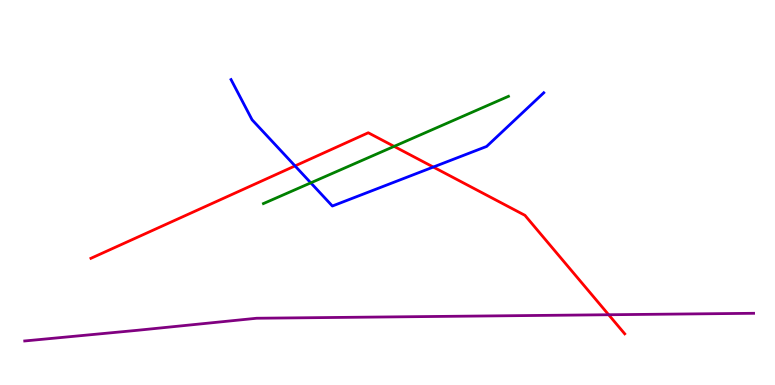[{'lines': ['blue', 'red'], 'intersections': [{'x': 3.81, 'y': 5.69}, {'x': 5.59, 'y': 5.66}]}, {'lines': ['green', 'red'], 'intersections': [{'x': 5.09, 'y': 6.2}]}, {'lines': ['purple', 'red'], 'intersections': [{'x': 7.85, 'y': 1.82}]}, {'lines': ['blue', 'green'], 'intersections': [{'x': 4.01, 'y': 5.25}]}, {'lines': ['blue', 'purple'], 'intersections': []}, {'lines': ['green', 'purple'], 'intersections': []}]